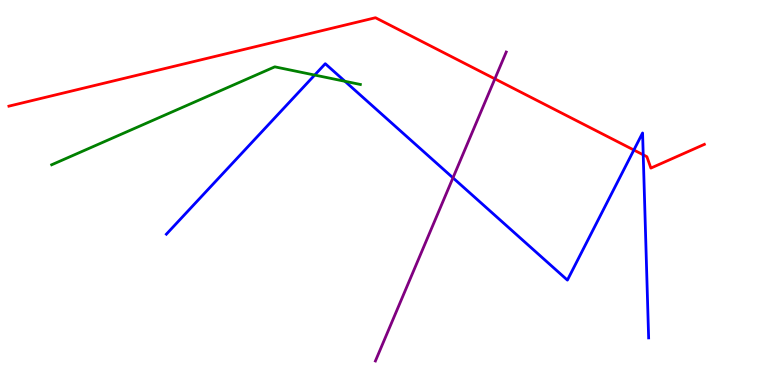[{'lines': ['blue', 'red'], 'intersections': [{'x': 8.18, 'y': 6.1}, {'x': 8.3, 'y': 5.98}]}, {'lines': ['green', 'red'], 'intersections': []}, {'lines': ['purple', 'red'], 'intersections': [{'x': 6.39, 'y': 7.95}]}, {'lines': ['blue', 'green'], 'intersections': [{'x': 4.06, 'y': 8.05}, {'x': 4.45, 'y': 7.89}]}, {'lines': ['blue', 'purple'], 'intersections': [{'x': 5.84, 'y': 5.38}]}, {'lines': ['green', 'purple'], 'intersections': []}]